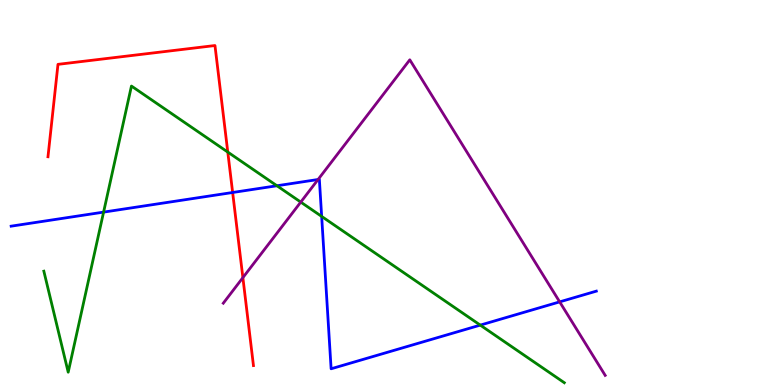[{'lines': ['blue', 'red'], 'intersections': [{'x': 3.0, 'y': 5.0}]}, {'lines': ['green', 'red'], 'intersections': [{'x': 2.94, 'y': 6.05}]}, {'lines': ['purple', 'red'], 'intersections': [{'x': 3.13, 'y': 2.79}]}, {'lines': ['blue', 'green'], 'intersections': [{'x': 1.34, 'y': 4.49}, {'x': 3.57, 'y': 5.18}, {'x': 4.15, 'y': 4.38}, {'x': 6.2, 'y': 1.56}]}, {'lines': ['blue', 'purple'], 'intersections': [{'x': 4.1, 'y': 5.34}, {'x': 7.22, 'y': 2.16}]}, {'lines': ['green', 'purple'], 'intersections': [{'x': 3.88, 'y': 4.75}]}]